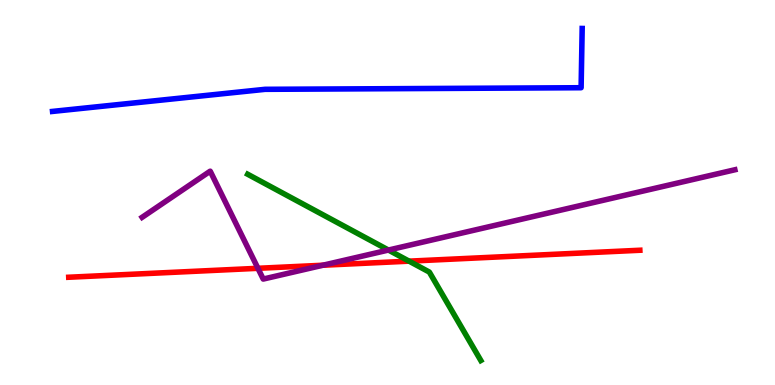[{'lines': ['blue', 'red'], 'intersections': []}, {'lines': ['green', 'red'], 'intersections': [{'x': 5.28, 'y': 3.22}]}, {'lines': ['purple', 'red'], 'intersections': [{'x': 3.33, 'y': 3.03}, {'x': 4.17, 'y': 3.11}]}, {'lines': ['blue', 'green'], 'intersections': []}, {'lines': ['blue', 'purple'], 'intersections': []}, {'lines': ['green', 'purple'], 'intersections': [{'x': 5.01, 'y': 3.51}]}]